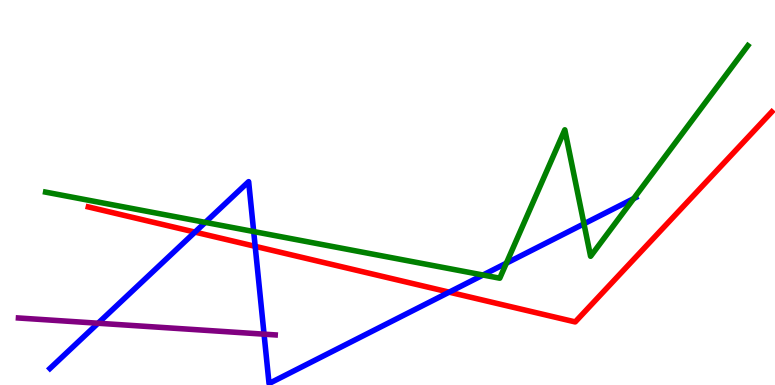[{'lines': ['blue', 'red'], 'intersections': [{'x': 2.52, 'y': 3.97}, {'x': 3.29, 'y': 3.6}, {'x': 5.8, 'y': 2.41}]}, {'lines': ['green', 'red'], 'intersections': []}, {'lines': ['purple', 'red'], 'intersections': []}, {'lines': ['blue', 'green'], 'intersections': [{'x': 2.65, 'y': 4.22}, {'x': 3.27, 'y': 3.99}, {'x': 6.23, 'y': 2.86}, {'x': 6.53, 'y': 3.16}, {'x': 7.54, 'y': 4.19}, {'x': 8.18, 'y': 4.84}]}, {'lines': ['blue', 'purple'], 'intersections': [{'x': 1.27, 'y': 1.6}, {'x': 3.41, 'y': 1.32}]}, {'lines': ['green', 'purple'], 'intersections': []}]